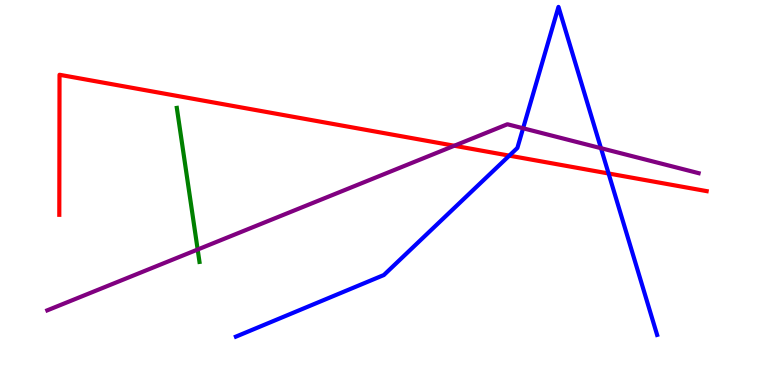[{'lines': ['blue', 'red'], 'intersections': [{'x': 6.57, 'y': 5.96}, {'x': 7.85, 'y': 5.49}]}, {'lines': ['green', 'red'], 'intersections': []}, {'lines': ['purple', 'red'], 'intersections': [{'x': 5.86, 'y': 6.21}]}, {'lines': ['blue', 'green'], 'intersections': []}, {'lines': ['blue', 'purple'], 'intersections': [{'x': 6.75, 'y': 6.67}, {'x': 7.75, 'y': 6.15}]}, {'lines': ['green', 'purple'], 'intersections': [{'x': 2.55, 'y': 3.52}]}]